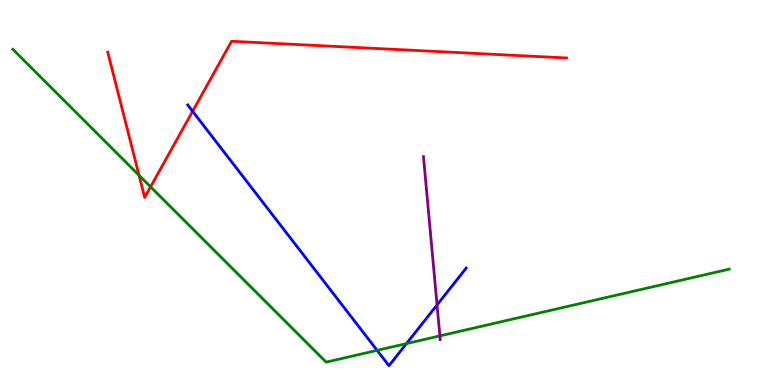[{'lines': ['blue', 'red'], 'intersections': [{'x': 2.49, 'y': 7.11}]}, {'lines': ['green', 'red'], 'intersections': [{'x': 1.79, 'y': 5.45}, {'x': 1.94, 'y': 5.15}]}, {'lines': ['purple', 'red'], 'intersections': []}, {'lines': ['blue', 'green'], 'intersections': [{'x': 4.87, 'y': 0.9}, {'x': 5.24, 'y': 1.08}]}, {'lines': ['blue', 'purple'], 'intersections': [{'x': 5.64, 'y': 2.08}]}, {'lines': ['green', 'purple'], 'intersections': [{'x': 5.68, 'y': 1.28}]}]